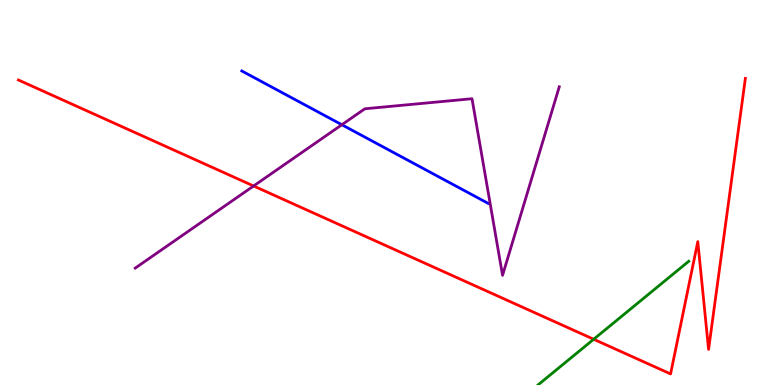[{'lines': ['blue', 'red'], 'intersections': []}, {'lines': ['green', 'red'], 'intersections': [{'x': 7.66, 'y': 1.19}]}, {'lines': ['purple', 'red'], 'intersections': [{'x': 3.27, 'y': 5.17}]}, {'lines': ['blue', 'green'], 'intersections': []}, {'lines': ['blue', 'purple'], 'intersections': [{'x': 4.41, 'y': 6.76}]}, {'lines': ['green', 'purple'], 'intersections': []}]